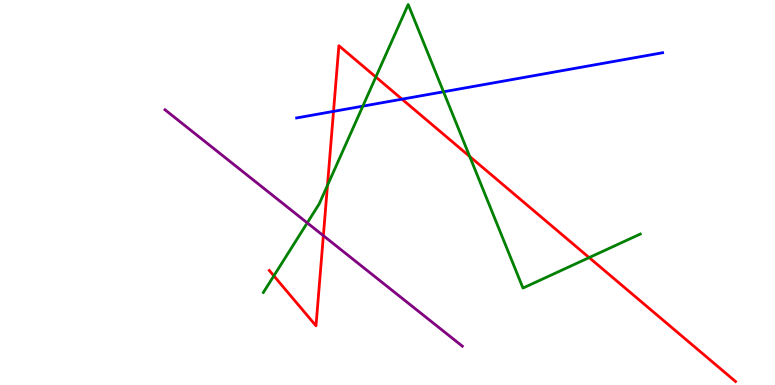[{'lines': ['blue', 'red'], 'intersections': [{'x': 4.3, 'y': 7.11}, {'x': 5.19, 'y': 7.42}]}, {'lines': ['green', 'red'], 'intersections': [{'x': 3.53, 'y': 2.84}, {'x': 4.23, 'y': 5.19}, {'x': 4.85, 'y': 8.0}, {'x': 6.06, 'y': 5.94}, {'x': 7.6, 'y': 3.31}]}, {'lines': ['purple', 'red'], 'intersections': [{'x': 4.17, 'y': 3.88}]}, {'lines': ['blue', 'green'], 'intersections': [{'x': 4.68, 'y': 7.24}, {'x': 5.72, 'y': 7.62}]}, {'lines': ['blue', 'purple'], 'intersections': []}, {'lines': ['green', 'purple'], 'intersections': [{'x': 3.96, 'y': 4.21}]}]